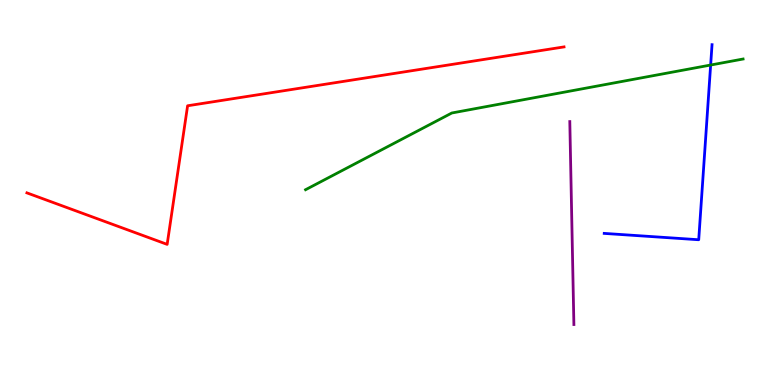[{'lines': ['blue', 'red'], 'intersections': []}, {'lines': ['green', 'red'], 'intersections': []}, {'lines': ['purple', 'red'], 'intersections': []}, {'lines': ['blue', 'green'], 'intersections': [{'x': 9.17, 'y': 8.31}]}, {'lines': ['blue', 'purple'], 'intersections': []}, {'lines': ['green', 'purple'], 'intersections': []}]